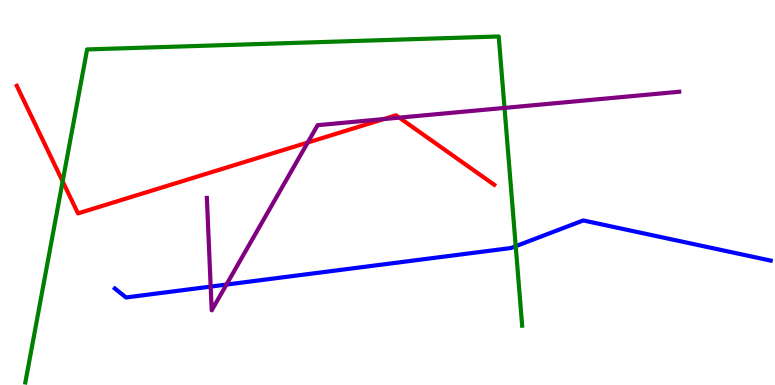[{'lines': ['blue', 'red'], 'intersections': []}, {'lines': ['green', 'red'], 'intersections': [{'x': 0.808, 'y': 5.29}]}, {'lines': ['purple', 'red'], 'intersections': [{'x': 3.97, 'y': 6.3}, {'x': 4.95, 'y': 6.91}, {'x': 5.15, 'y': 6.94}]}, {'lines': ['blue', 'green'], 'intersections': [{'x': 6.65, 'y': 3.61}]}, {'lines': ['blue', 'purple'], 'intersections': [{'x': 2.72, 'y': 2.56}, {'x': 2.92, 'y': 2.61}]}, {'lines': ['green', 'purple'], 'intersections': [{'x': 6.51, 'y': 7.2}]}]